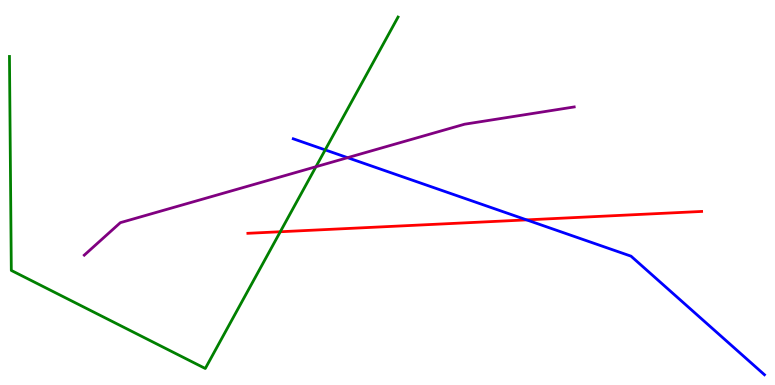[{'lines': ['blue', 'red'], 'intersections': [{'x': 6.79, 'y': 4.29}]}, {'lines': ['green', 'red'], 'intersections': [{'x': 3.62, 'y': 3.98}]}, {'lines': ['purple', 'red'], 'intersections': []}, {'lines': ['blue', 'green'], 'intersections': [{'x': 4.2, 'y': 6.11}]}, {'lines': ['blue', 'purple'], 'intersections': [{'x': 4.49, 'y': 5.9}]}, {'lines': ['green', 'purple'], 'intersections': [{'x': 4.08, 'y': 5.67}]}]